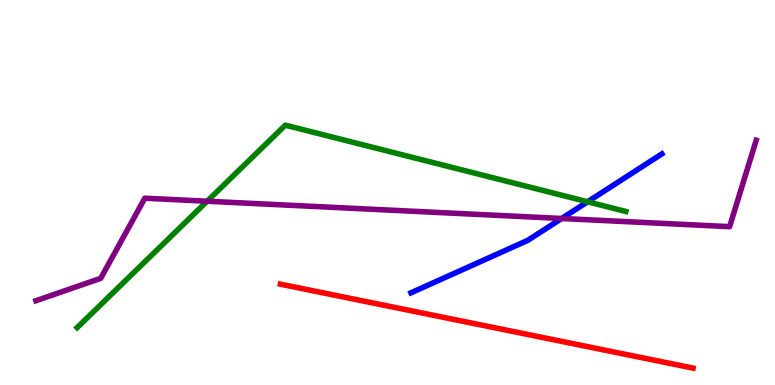[{'lines': ['blue', 'red'], 'intersections': []}, {'lines': ['green', 'red'], 'intersections': []}, {'lines': ['purple', 'red'], 'intersections': []}, {'lines': ['blue', 'green'], 'intersections': [{'x': 7.58, 'y': 4.76}]}, {'lines': ['blue', 'purple'], 'intersections': [{'x': 7.25, 'y': 4.32}]}, {'lines': ['green', 'purple'], 'intersections': [{'x': 2.67, 'y': 4.77}]}]